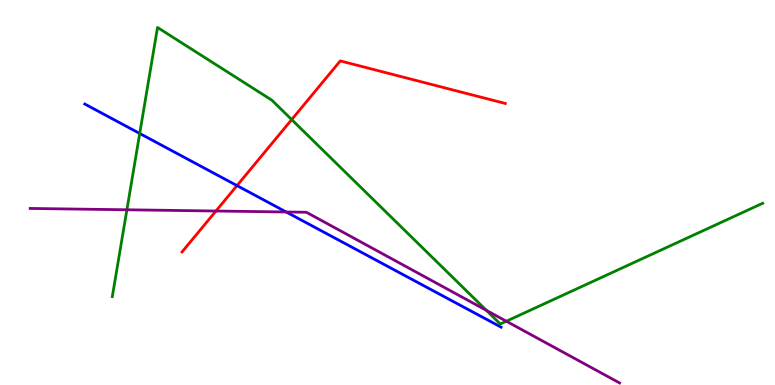[{'lines': ['blue', 'red'], 'intersections': [{'x': 3.06, 'y': 5.18}]}, {'lines': ['green', 'red'], 'intersections': [{'x': 3.76, 'y': 6.89}]}, {'lines': ['purple', 'red'], 'intersections': [{'x': 2.79, 'y': 4.52}]}, {'lines': ['blue', 'green'], 'intersections': [{'x': 1.8, 'y': 6.53}]}, {'lines': ['blue', 'purple'], 'intersections': [{'x': 3.69, 'y': 4.49}]}, {'lines': ['green', 'purple'], 'intersections': [{'x': 1.64, 'y': 4.55}, {'x': 6.28, 'y': 1.94}, {'x': 6.53, 'y': 1.66}]}]